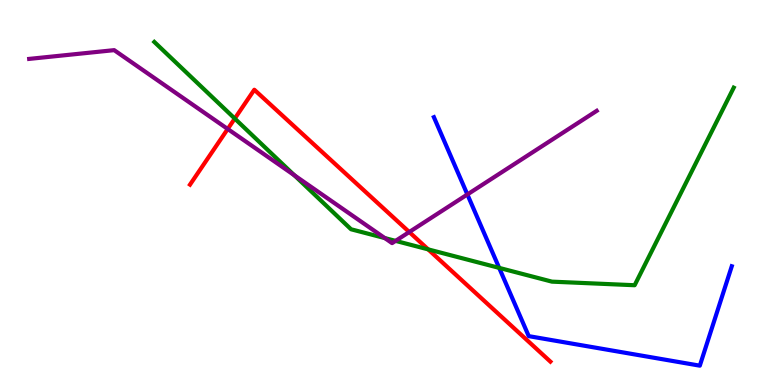[{'lines': ['blue', 'red'], 'intersections': []}, {'lines': ['green', 'red'], 'intersections': [{'x': 3.03, 'y': 6.92}, {'x': 5.52, 'y': 3.52}]}, {'lines': ['purple', 'red'], 'intersections': [{'x': 2.94, 'y': 6.65}, {'x': 5.28, 'y': 3.97}]}, {'lines': ['blue', 'green'], 'intersections': [{'x': 6.44, 'y': 3.04}]}, {'lines': ['blue', 'purple'], 'intersections': [{'x': 6.03, 'y': 4.95}]}, {'lines': ['green', 'purple'], 'intersections': [{'x': 3.8, 'y': 5.45}, {'x': 4.97, 'y': 3.82}, {'x': 5.1, 'y': 3.74}]}]